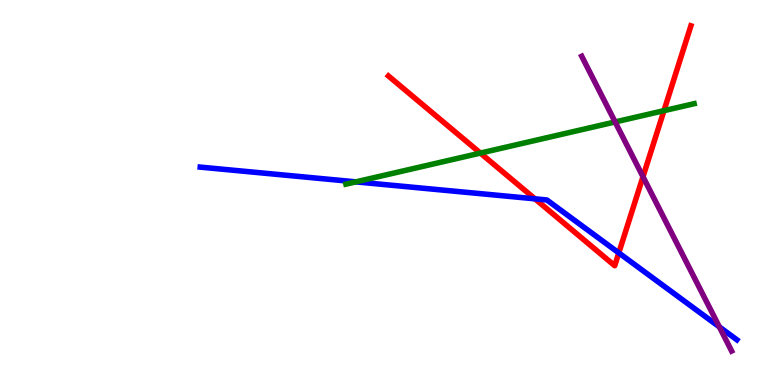[{'lines': ['blue', 'red'], 'intersections': [{'x': 6.9, 'y': 4.84}, {'x': 7.98, 'y': 3.43}]}, {'lines': ['green', 'red'], 'intersections': [{'x': 6.2, 'y': 6.02}, {'x': 8.57, 'y': 7.13}]}, {'lines': ['purple', 'red'], 'intersections': [{'x': 8.3, 'y': 5.41}]}, {'lines': ['blue', 'green'], 'intersections': [{'x': 4.59, 'y': 5.28}]}, {'lines': ['blue', 'purple'], 'intersections': [{'x': 9.28, 'y': 1.51}]}, {'lines': ['green', 'purple'], 'intersections': [{'x': 7.94, 'y': 6.83}]}]